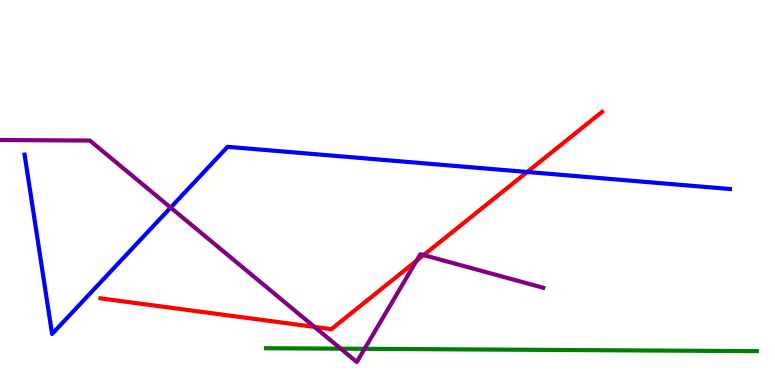[{'lines': ['blue', 'red'], 'intersections': [{'x': 6.8, 'y': 5.53}]}, {'lines': ['green', 'red'], 'intersections': []}, {'lines': ['purple', 'red'], 'intersections': [{'x': 4.06, 'y': 1.51}, {'x': 5.37, 'y': 3.23}, {'x': 5.47, 'y': 3.37}]}, {'lines': ['blue', 'green'], 'intersections': []}, {'lines': ['blue', 'purple'], 'intersections': [{'x': 2.2, 'y': 4.61}]}, {'lines': ['green', 'purple'], 'intersections': [{'x': 4.4, 'y': 0.944}, {'x': 4.7, 'y': 0.94}]}]